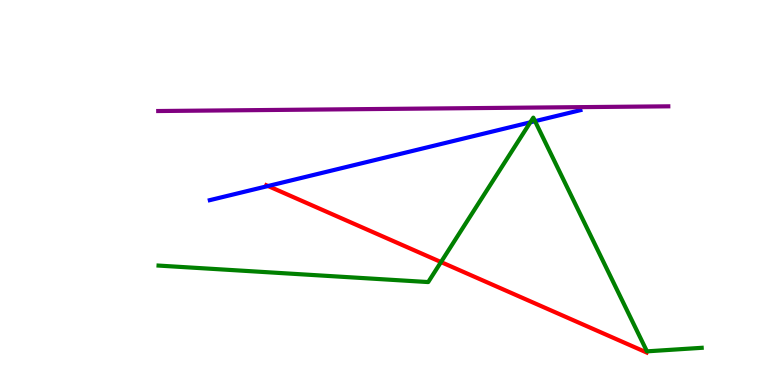[{'lines': ['blue', 'red'], 'intersections': [{'x': 3.46, 'y': 5.17}]}, {'lines': ['green', 'red'], 'intersections': [{'x': 5.69, 'y': 3.19}]}, {'lines': ['purple', 'red'], 'intersections': []}, {'lines': ['blue', 'green'], 'intersections': [{'x': 6.84, 'y': 6.82}, {'x': 6.9, 'y': 6.85}]}, {'lines': ['blue', 'purple'], 'intersections': []}, {'lines': ['green', 'purple'], 'intersections': []}]